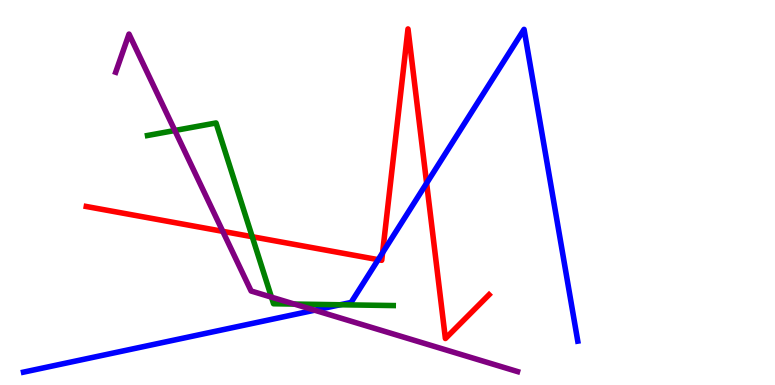[{'lines': ['blue', 'red'], 'intersections': [{'x': 4.88, 'y': 3.26}, {'x': 4.94, 'y': 3.44}, {'x': 5.5, 'y': 5.24}]}, {'lines': ['green', 'red'], 'intersections': [{'x': 3.25, 'y': 3.85}]}, {'lines': ['purple', 'red'], 'intersections': [{'x': 2.87, 'y': 3.99}]}, {'lines': ['blue', 'green'], 'intersections': [{'x': 4.39, 'y': 2.08}]}, {'lines': ['blue', 'purple'], 'intersections': [{'x': 4.06, 'y': 1.94}]}, {'lines': ['green', 'purple'], 'intersections': [{'x': 2.26, 'y': 6.61}, {'x': 3.5, 'y': 2.28}, {'x': 3.8, 'y': 2.1}]}]